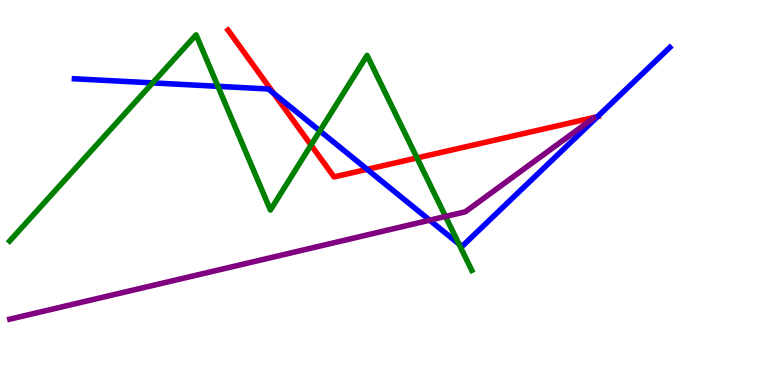[{'lines': ['blue', 'red'], 'intersections': [{'x': 3.53, 'y': 7.58}, {'x': 4.74, 'y': 5.6}, {'x': 7.71, 'y': 6.97}]}, {'lines': ['green', 'red'], 'intersections': [{'x': 4.01, 'y': 6.23}, {'x': 5.38, 'y': 5.9}]}, {'lines': ['purple', 'red'], 'intersections': []}, {'lines': ['blue', 'green'], 'intersections': [{'x': 1.97, 'y': 7.85}, {'x': 2.81, 'y': 7.76}, {'x': 4.13, 'y': 6.6}, {'x': 5.92, 'y': 3.66}]}, {'lines': ['blue', 'purple'], 'intersections': [{'x': 5.54, 'y': 4.28}]}, {'lines': ['green', 'purple'], 'intersections': [{'x': 5.75, 'y': 4.38}]}]